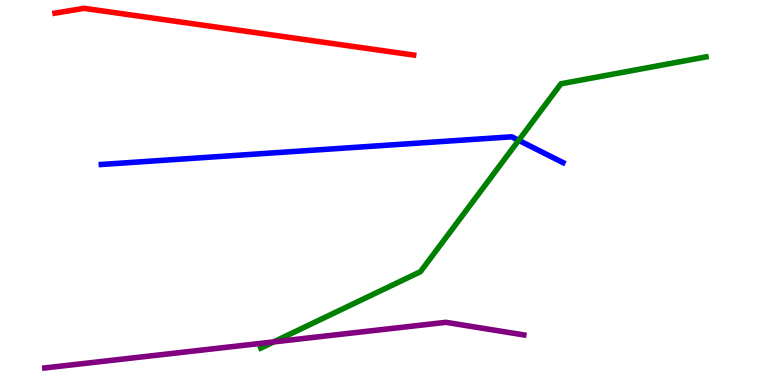[{'lines': ['blue', 'red'], 'intersections': []}, {'lines': ['green', 'red'], 'intersections': []}, {'lines': ['purple', 'red'], 'intersections': []}, {'lines': ['blue', 'green'], 'intersections': [{'x': 6.69, 'y': 6.36}]}, {'lines': ['blue', 'purple'], 'intersections': []}, {'lines': ['green', 'purple'], 'intersections': [{'x': 3.53, 'y': 1.12}]}]